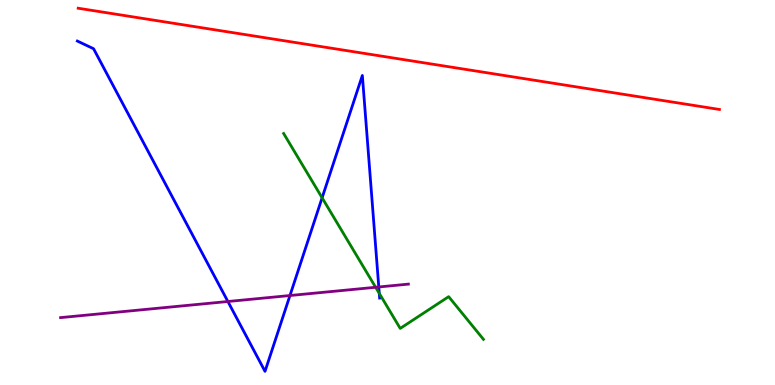[{'lines': ['blue', 'red'], 'intersections': []}, {'lines': ['green', 'red'], 'intersections': []}, {'lines': ['purple', 'red'], 'intersections': []}, {'lines': ['blue', 'green'], 'intersections': [{'x': 4.16, 'y': 4.86}, {'x': 4.89, 'y': 2.38}]}, {'lines': ['blue', 'purple'], 'intersections': [{'x': 2.94, 'y': 2.17}, {'x': 3.74, 'y': 2.32}, {'x': 4.89, 'y': 2.55}]}, {'lines': ['green', 'purple'], 'intersections': [{'x': 4.85, 'y': 2.54}]}]